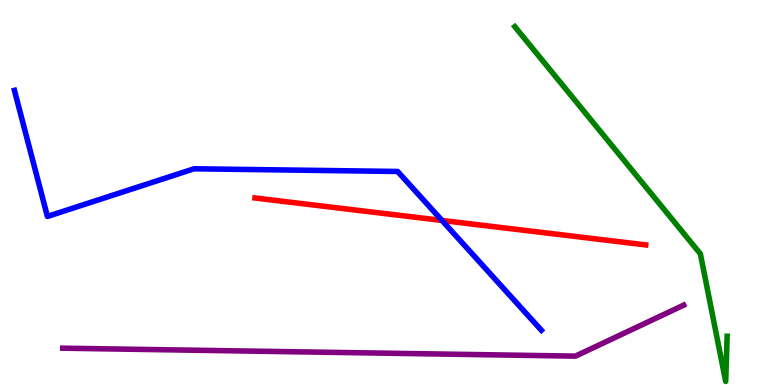[{'lines': ['blue', 'red'], 'intersections': [{'x': 5.7, 'y': 4.27}]}, {'lines': ['green', 'red'], 'intersections': []}, {'lines': ['purple', 'red'], 'intersections': []}, {'lines': ['blue', 'green'], 'intersections': []}, {'lines': ['blue', 'purple'], 'intersections': []}, {'lines': ['green', 'purple'], 'intersections': []}]